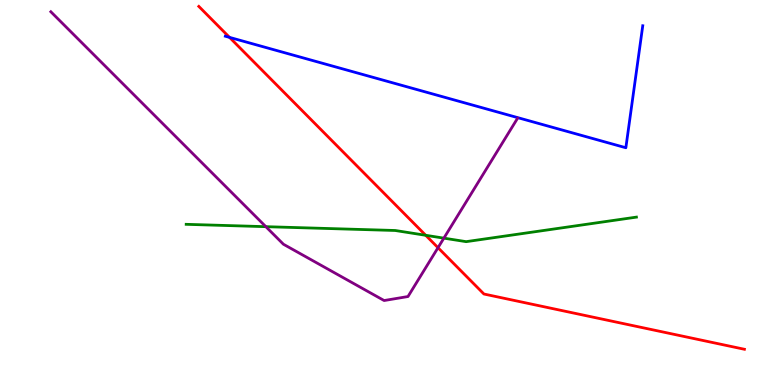[{'lines': ['blue', 'red'], 'intersections': [{'x': 2.96, 'y': 9.03}]}, {'lines': ['green', 'red'], 'intersections': [{'x': 5.49, 'y': 3.89}]}, {'lines': ['purple', 'red'], 'intersections': [{'x': 5.65, 'y': 3.57}]}, {'lines': ['blue', 'green'], 'intersections': []}, {'lines': ['blue', 'purple'], 'intersections': []}, {'lines': ['green', 'purple'], 'intersections': [{'x': 3.43, 'y': 4.11}, {'x': 5.73, 'y': 3.81}]}]